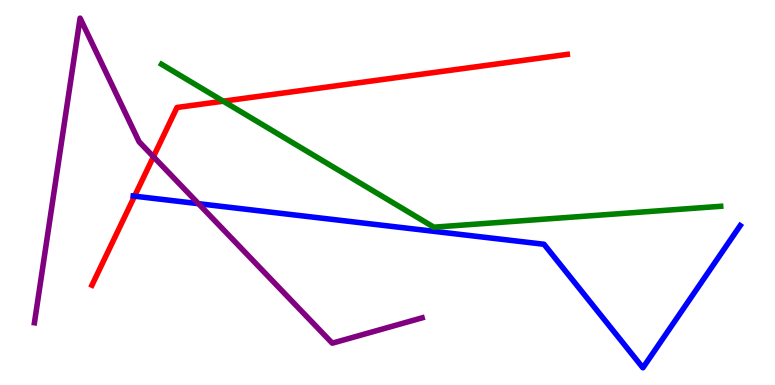[{'lines': ['blue', 'red'], 'intersections': [{'x': 1.74, 'y': 4.9}]}, {'lines': ['green', 'red'], 'intersections': [{'x': 2.88, 'y': 7.37}]}, {'lines': ['purple', 'red'], 'intersections': [{'x': 1.98, 'y': 5.93}]}, {'lines': ['blue', 'green'], 'intersections': []}, {'lines': ['blue', 'purple'], 'intersections': [{'x': 2.56, 'y': 4.71}]}, {'lines': ['green', 'purple'], 'intersections': []}]